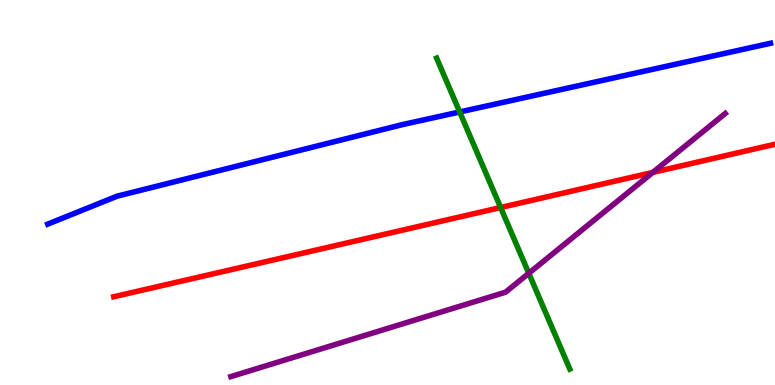[{'lines': ['blue', 'red'], 'intersections': []}, {'lines': ['green', 'red'], 'intersections': [{'x': 6.46, 'y': 4.61}]}, {'lines': ['purple', 'red'], 'intersections': [{'x': 8.42, 'y': 5.52}]}, {'lines': ['blue', 'green'], 'intersections': [{'x': 5.93, 'y': 7.09}]}, {'lines': ['blue', 'purple'], 'intersections': []}, {'lines': ['green', 'purple'], 'intersections': [{'x': 6.82, 'y': 2.9}]}]